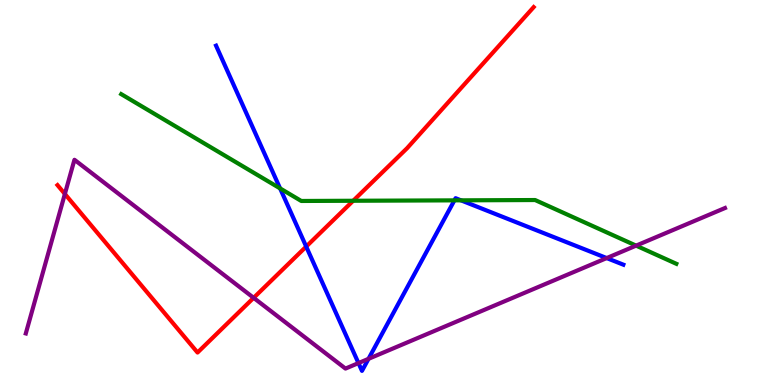[{'lines': ['blue', 'red'], 'intersections': [{'x': 3.95, 'y': 3.6}]}, {'lines': ['green', 'red'], 'intersections': [{'x': 4.56, 'y': 4.79}]}, {'lines': ['purple', 'red'], 'intersections': [{'x': 0.837, 'y': 4.96}, {'x': 3.27, 'y': 2.26}]}, {'lines': ['blue', 'green'], 'intersections': [{'x': 3.61, 'y': 5.11}, {'x': 5.86, 'y': 4.8}, {'x': 5.95, 'y': 4.8}]}, {'lines': ['blue', 'purple'], 'intersections': [{'x': 4.63, 'y': 0.569}, {'x': 4.75, 'y': 0.68}, {'x': 7.83, 'y': 3.3}]}, {'lines': ['green', 'purple'], 'intersections': [{'x': 8.21, 'y': 3.62}]}]